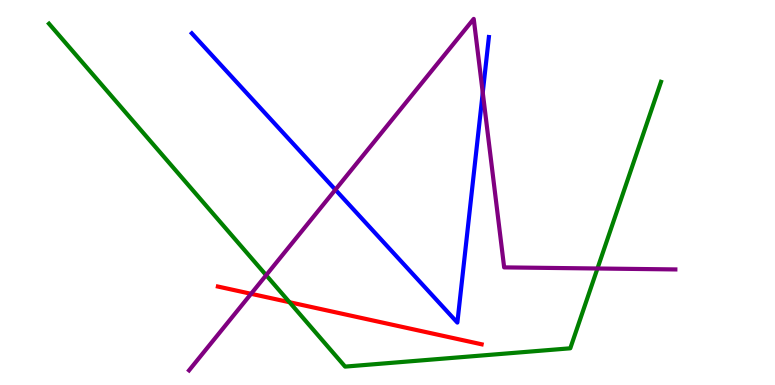[{'lines': ['blue', 'red'], 'intersections': []}, {'lines': ['green', 'red'], 'intersections': [{'x': 3.74, 'y': 2.15}]}, {'lines': ['purple', 'red'], 'intersections': [{'x': 3.24, 'y': 2.37}]}, {'lines': ['blue', 'green'], 'intersections': []}, {'lines': ['blue', 'purple'], 'intersections': [{'x': 4.33, 'y': 5.07}, {'x': 6.23, 'y': 7.59}]}, {'lines': ['green', 'purple'], 'intersections': [{'x': 3.43, 'y': 2.85}, {'x': 7.71, 'y': 3.03}]}]